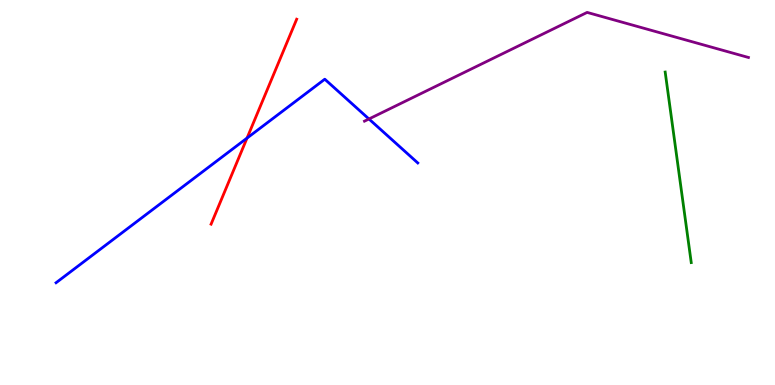[{'lines': ['blue', 'red'], 'intersections': [{'x': 3.19, 'y': 6.41}]}, {'lines': ['green', 'red'], 'intersections': []}, {'lines': ['purple', 'red'], 'intersections': []}, {'lines': ['blue', 'green'], 'intersections': []}, {'lines': ['blue', 'purple'], 'intersections': [{'x': 4.76, 'y': 6.91}]}, {'lines': ['green', 'purple'], 'intersections': []}]